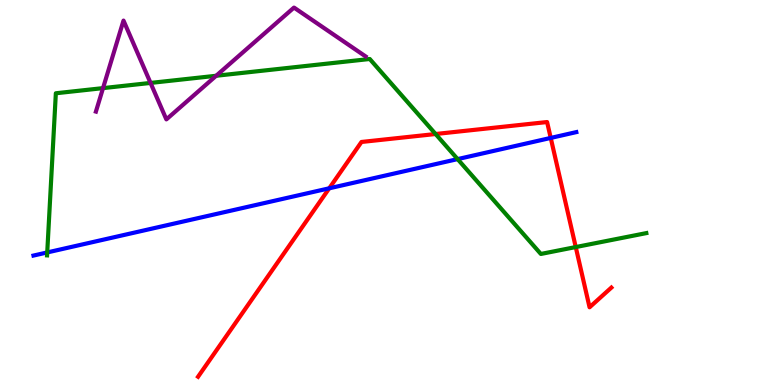[{'lines': ['blue', 'red'], 'intersections': [{'x': 4.25, 'y': 5.11}, {'x': 7.11, 'y': 6.42}]}, {'lines': ['green', 'red'], 'intersections': [{'x': 5.62, 'y': 6.52}, {'x': 7.43, 'y': 3.58}]}, {'lines': ['purple', 'red'], 'intersections': []}, {'lines': ['blue', 'green'], 'intersections': [{'x': 0.609, 'y': 3.44}, {'x': 5.9, 'y': 5.87}]}, {'lines': ['blue', 'purple'], 'intersections': []}, {'lines': ['green', 'purple'], 'intersections': [{'x': 1.33, 'y': 7.71}, {'x': 1.94, 'y': 7.85}, {'x': 2.79, 'y': 8.03}]}]